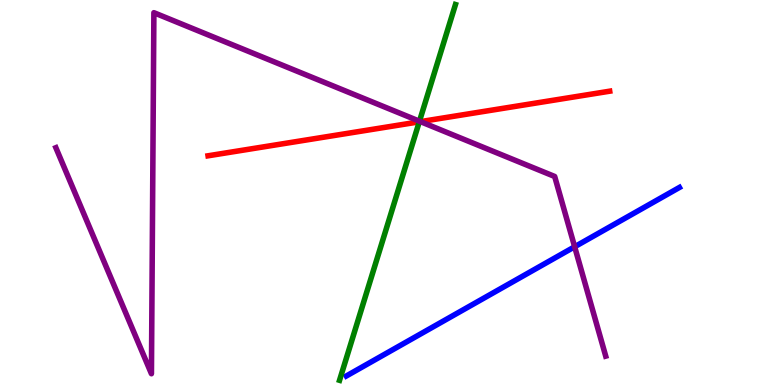[{'lines': ['blue', 'red'], 'intersections': []}, {'lines': ['green', 'red'], 'intersections': [{'x': 5.41, 'y': 6.84}]}, {'lines': ['purple', 'red'], 'intersections': [{'x': 5.43, 'y': 6.84}]}, {'lines': ['blue', 'green'], 'intersections': []}, {'lines': ['blue', 'purple'], 'intersections': [{'x': 7.41, 'y': 3.59}]}, {'lines': ['green', 'purple'], 'intersections': [{'x': 5.41, 'y': 6.85}]}]